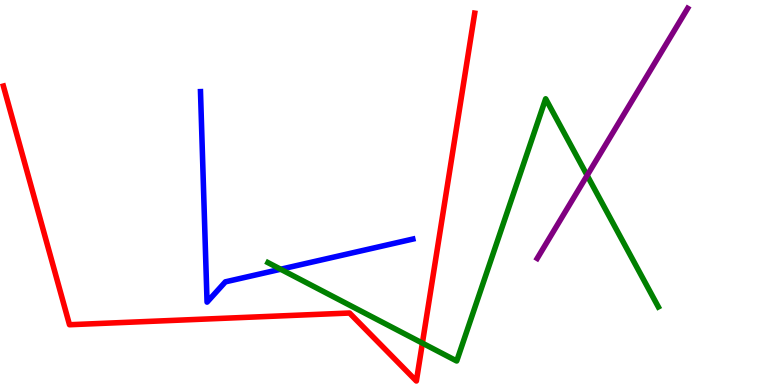[{'lines': ['blue', 'red'], 'intersections': []}, {'lines': ['green', 'red'], 'intersections': [{'x': 5.45, 'y': 1.09}]}, {'lines': ['purple', 'red'], 'intersections': []}, {'lines': ['blue', 'green'], 'intersections': [{'x': 3.62, 'y': 3.01}]}, {'lines': ['blue', 'purple'], 'intersections': []}, {'lines': ['green', 'purple'], 'intersections': [{'x': 7.58, 'y': 5.44}]}]